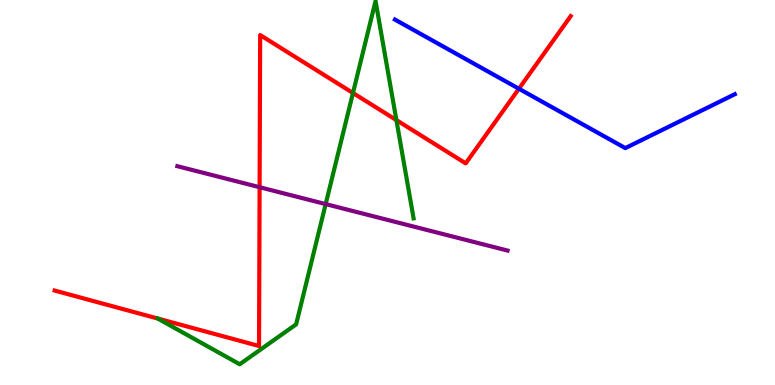[{'lines': ['blue', 'red'], 'intersections': [{'x': 6.7, 'y': 7.7}]}, {'lines': ['green', 'red'], 'intersections': [{'x': 2.04, 'y': 1.73}, {'x': 4.55, 'y': 7.58}, {'x': 5.11, 'y': 6.88}]}, {'lines': ['purple', 'red'], 'intersections': [{'x': 3.35, 'y': 5.14}]}, {'lines': ['blue', 'green'], 'intersections': []}, {'lines': ['blue', 'purple'], 'intersections': []}, {'lines': ['green', 'purple'], 'intersections': [{'x': 4.2, 'y': 4.7}]}]